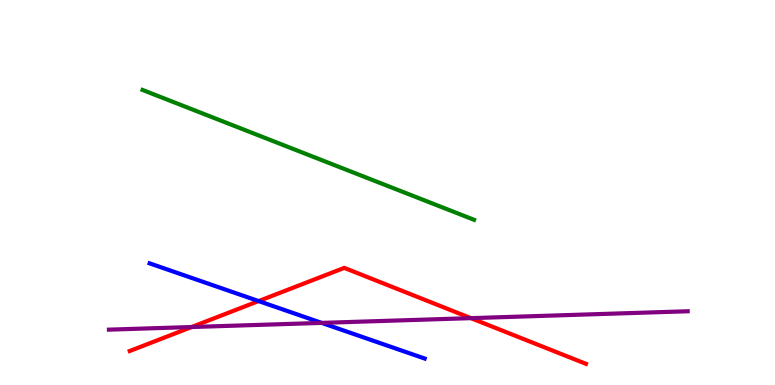[{'lines': ['blue', 'red'], 'intersections': [{'x': 3.34, 'y': 2.18}]}, {'lines': ['green', 'red'], 'intersections': []}, {'lines': ['purple', 'red'], 'intersections': [{'x': 2.47, 'y': 1.51}, {'x': 6.08, 'y': 1.74}]}, {'lines': ['blue', 'green'], 'intersections': []}, {'lines': ['blue', 'purple'], 'intersections': [{'x': 4.15, 'y': 1.61}]}, {'lines': ['green', 'purple'], 'intersections': []}]